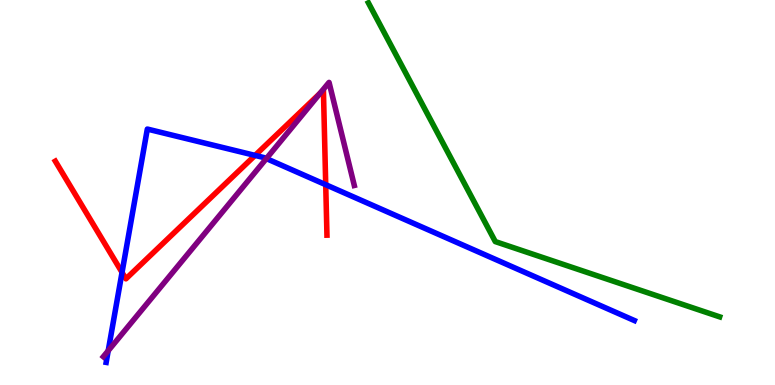[{'lines': ['blue', 'red'], 'intersections': [{'x': 1.57, 'y': 2.92}, {'x': 3.29, 'y': 5.96}, {'x': 4.2, 'y': 5.2}]}, {'lines': ['green', 'red'], 'intersections': []}, {'lines': ['purple', 'red'], 'intersections': [{'x': 4.13, 'y': 7.58}]}, {'lines': ['blue', 'green'], 'intersections': []}, {'lines': ['blue', 'purple'], 'intersections': [{'x': 1.4, 'y': 0.89}, {'x': 3.44, 'y': 5.88}]}, {'lines': ['green', 'purple'], 'intersections': []}]